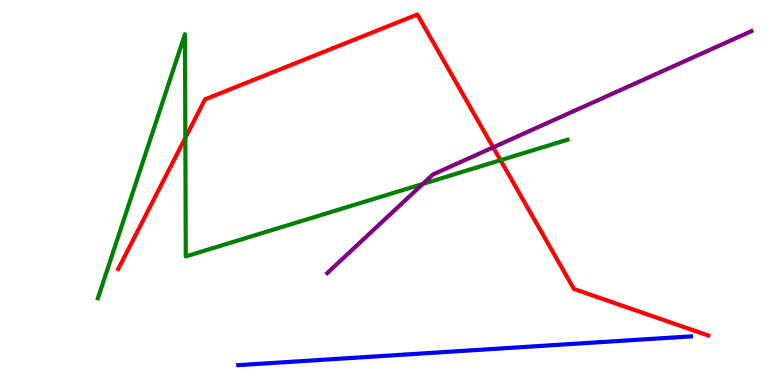[{'lines': ['blue', 'red'], 'intersections': []}, {'lines': ['green', 'red'], 'intersections': [{'x': 2.39, 'y': 6.42}, {'x': 6.46, 'y': 5.84}]}, {'lines': ['purple', 'red'], 'intersections': [{'x': 6.36, 'y': 6.17}]}, {'lines': ['blue', 'green'], 'intersections': []}, {'lines': ['blue', 'purple'], 'intersections': []}, {'lines': ['green', 'purple'], 'intersections': [{'x': 5.46, 'y': 5.22}]}]